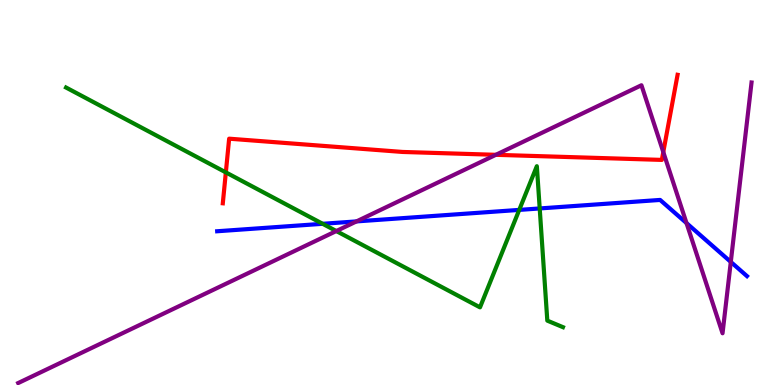[{'lines': ['blue', 'red'], 'intersections': []}, {'lines': ['green', 'red'], 'intersections': [{'x': 2.91, 'y': 5.52}]}, {'lines': ['purple', 'red'], 'intersections': [{'x': 6.4, 'y': 5.98}, {'x': 8.56, 'y': 6.05}]}, {'lines': ['blue', 'green'], 'intersections': [{'x': 4.16, 'y': 4.19}, {'x': 6.7, 'y': 4.55}, {'x': 6.96, 'y': 4.59}]}, {'lines': ['blue', 'purple'], 'intersections': [{'x': 4.6, 'y': 4.25}, {'x': 8.86, 'y': 4.21}, {'x': 9.43, 'y': 3.2}]}, {'lines': ['green', 'purple'], 'intersections': [{'x': 4.34, 'y': 4.0}]}]